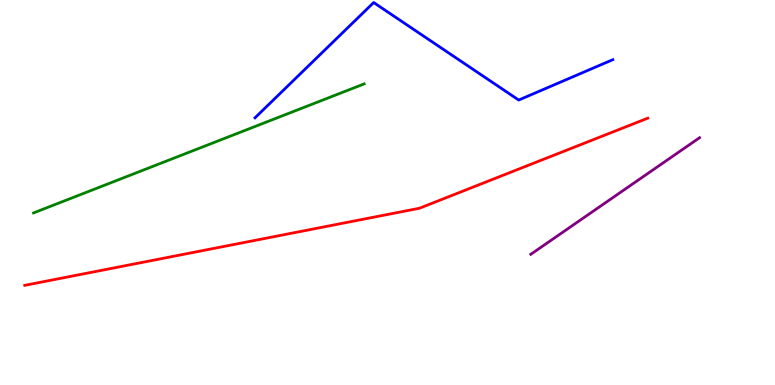[{'lines': ['blue', 'red'], 'intersections': []}, {'lines': ['green', 'red'], 'intersections': []}, {'lines': ['purple', 'red'], 'intersections': []}, {'lines': ['blue', 'green'], 'intersections': []}, {'lines': ['blue', 'purple'], 'intersections': []}, {'lines': ['green', 'purple'], 'intersections': []}]